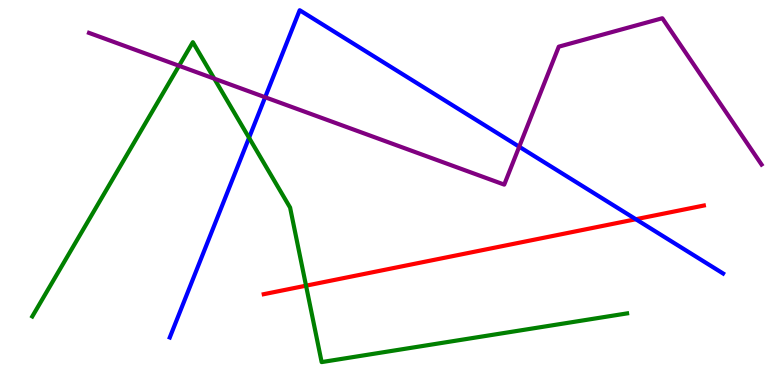[{'lines': ['blue', 'red'], 'intersections': [{'x': 8.2, 'y': 4.31}]}, {'lines': ['green', 'red'], 'intersections': [{'x': 3.95, 'y': 2.58}]}, {'lines': ['purple', 'red'], 'intersections': []}, {'lines': ['blue', 'green'], 'intersections': [{'x': 3.21, 'y': 6.42}]}, {'lines': ['blue', 'purple'], 'intersections': [{'x': 3.42, 'y': 7.47}, {'x': 6.7, 'y': 6.19}]}, {'lines': ['green', 'purple'], 'intersections': [{'x': 2.31, 'y': 8.29}, {'x': 2.77, 'y': 7.96}]}]